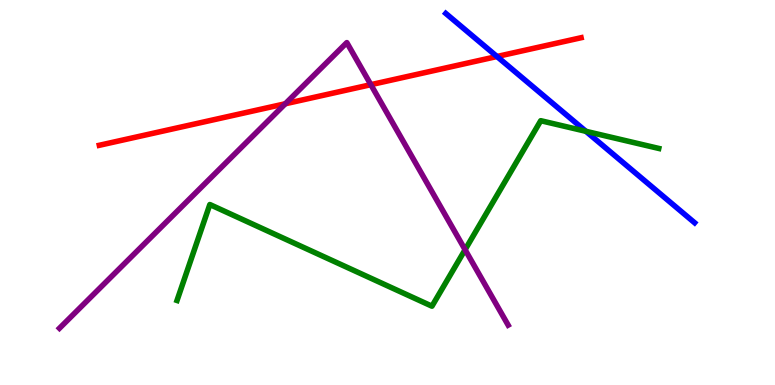[{'lines': ['blue', 'red'], 'intersections': [{'x': 6.41, 'y': 8.53}]}, {'lines': ['green', 'red'], 'intersections': []}, {'lines': ['purple', 'red'], 'intersections': [{'x': 3.68, 'y': 7.3}, {'x': 4.79, 'y': 7.8}]}, {'lines': ['blue', 'green'], 'intersections': [{'x': 7.56, 'y': 6.59}]}, {'lines': ['blue', 'purple'], 'intersections': []}, {'lines': ['green', 'purple'], 'intersections': [{'x': 6.0, 'y': 3.51}]}]